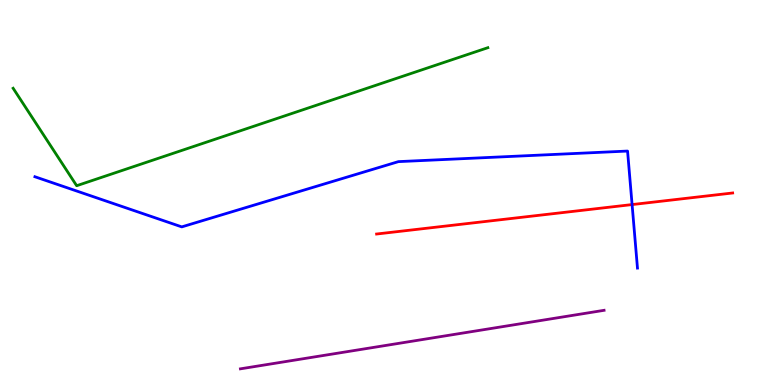[{'lines': ['blue', 'red'], 'intersections': [{'x': 8.16, 'y': 4.69}]}, {'lines': ['green', 'red'], 'intersections': []}, {'lines': ['purple', 'red'], 'intersections': []}, {'lines': ['blue', 'green'], 'intersections': []}, {'lines': ['blue', 'purple'], 'intersections': []}, {'lines': ['green', 'purple'], 'intersections': []}]